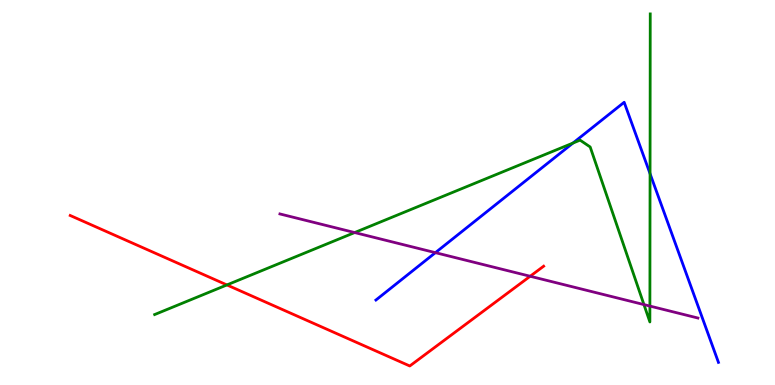[{'lines': ['blue', 'red'], 'intersections': []}, {'lines': ['green', 'red'], 'intersections': [{'x': 2.93, 'y': 2.6}]}, {'lines': ['purple', 'red'], 'intersections': [{'x': 6.84, 'y': 2.82}]}, {'lines': ['blue', 'green'], 'intersections': [{'x': 7.39, 'y': 6.28}, {'x': 8.39, 'y': 5.49}]}, {'lines': ['blue', 'purple'], 'intersections': [{'x': 5.62, 'y': 3.44}]}, {'lines': ['green', 'purple'], 'intersections': [{'x': 4.58, 'y': 3.96}, {'x': 8.31, 'y': 2.09}, {'x': 8.39, 'y': 2.05}]}]